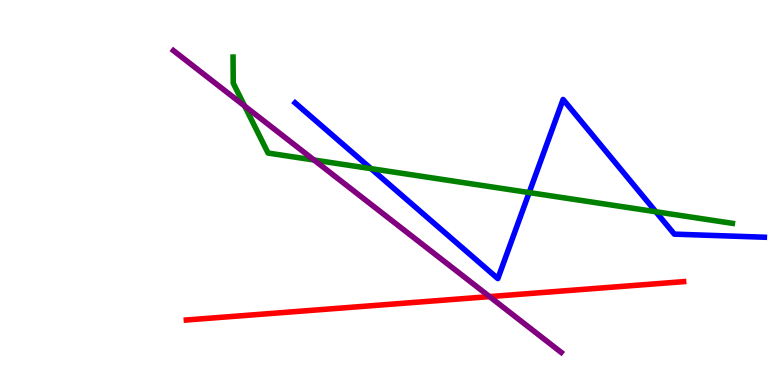[{'lines': ['blue', 'red'], 'intersections': []}, {'lines': ['green', 'red'], 'intersections': []}, {'lines': ['purple', 'red'], 'intersections': [{'x': 6.32, 'y': 2.3}]}, {'lines': ['blue', 'green'], 'intersections': [{'x': 4.79, 'y': 5.62}, {'x': 6.83, 'y': 5.0}, {'x': 8.46, 'y': 4.5}]}, {'lines': ['blue', 'purple'], 'intersections': []}, {'lines': ['green', 'purple'], 'intersections': [{'x': 3.16, 'y': 7.25}, {'x': 4.05, 'y': 5.84}]}]